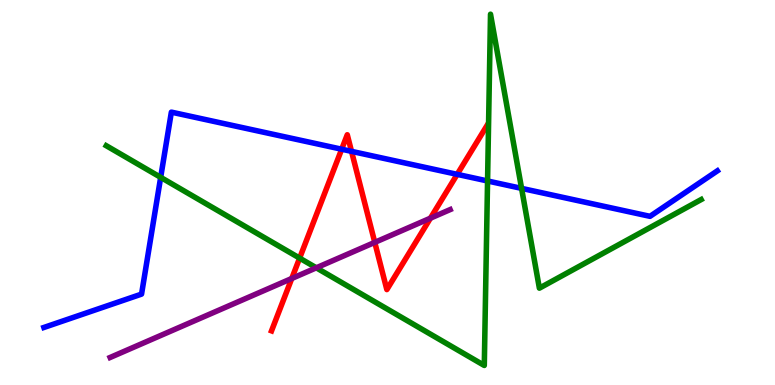[{'lines': ['blue', 'red'], 'intersections': [{'x': 4.41, 'y': 6.12}, {'x': 4.54, 'y': 6.07}, {'x': 5.9, 'y': 5.47}]}, {'lines': ['green', 'red'], 'intersections': [{'x': 3.87, 'y': 3.3}]}, {'lines': ['purple', 'red'], 'intersections': [{'x': 3.76, 'y': 2.77}, {'x': 4.84, 'y': 3.7}, {'x': 5.55, 'y': 4.33}]}, {'lines': ['blue', 'green'], 'intersections': [{'x': 2.07, 'y': 5.39}, {'x': 6.29, 'y': 5.3}, {'x': 6.73, 'y': 5.11}]}, {'lines': ['blue', 'purple'], 'intersections': []}, {'lines': ['green', 'purple'], 'intersections': [{'x': 4.08, 'y': 3.04}]}]